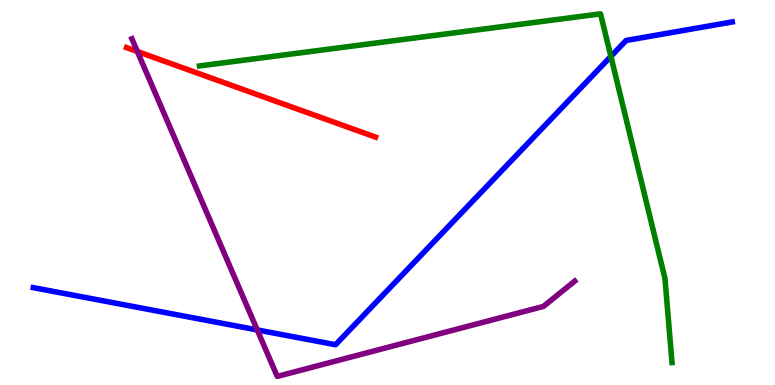[{'lines': ['blue', 'red'], 'intersections': []}, {'lines': ['green', 'red'], 'intersections': []}, {'lines': ['purple', 'red'], 'intersections': [{'x': 1.77, 'y': 8.66}]}, {'lines': ['blue', 'green'], 'intersections': [{'x': 7.88, 'y': 8.53}]}, {'lines': ['blue', 'purple'], 'intersections': [{'x': 3.32, 'y': 1.43}]}, {'lines': ['green', 'purple'], 'intersections': []}]